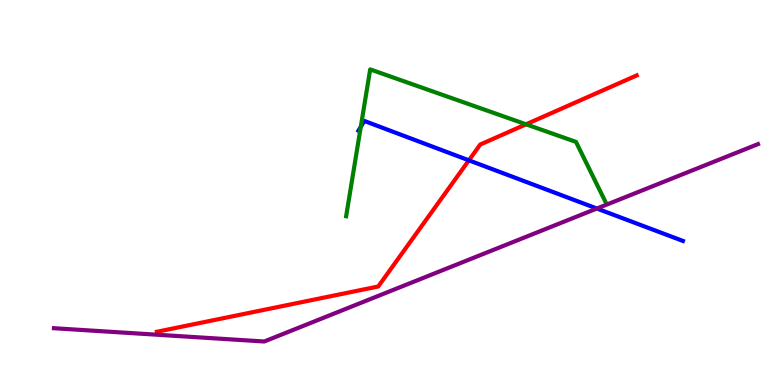[{'lines': ['blue', 'red'], 'intersections': [{'x': 6.05, 'y': 5.84}]}, {'lines': ['green', 'red'], 'intersections': [{'x': 6.79, 'y': 6.77}]}, {'lines': ['purple', 'red'], 'intersections': []}, {'lines': ['blue', 'green'], 'intersections': [{'x': 4.66, 'y': 6.71}]}, {'lines': ['blue', 'purple'], 'intersections': [{'x': 7.7, 'y': 4.58}]}, {'lines': ['green', 'purple'], 'intersections': []}]